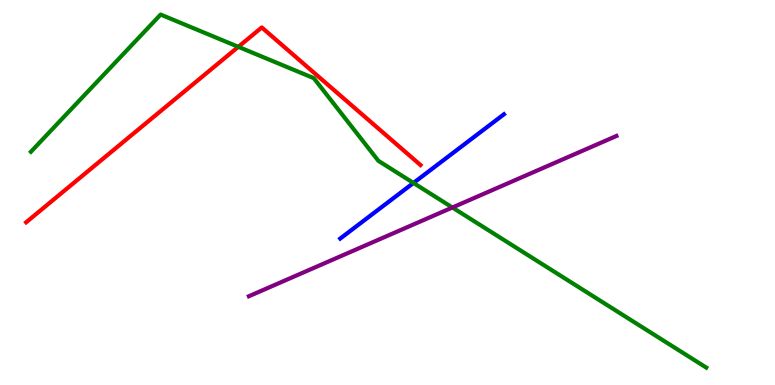[{'lines': ['blue', 'red'], 'intersections': []}, {'lines': ['green', 'red'], 'intersections': [{'x': 3.08, 'y': 8.78}]}, {'lines': ['purple', 'red'], 'intersections': []}, {'lines': ['blue', 'green'], 'intersections': [{'x': 5.34, 'y': 5.25}]}, {'lines': ['blue', 'purple'], 'intersections': []}, {'lines': ['green', 'purple'], 'intersections': [{'x': 5.84, 'y': 4.61}]}]